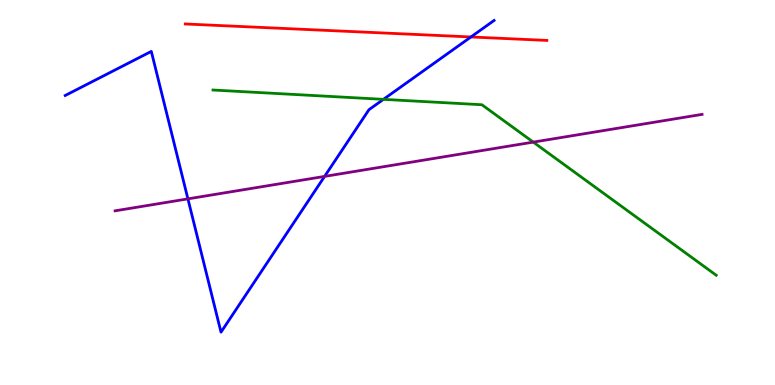[{'lines': ['blue', 'red'], 'intersections': [{'x': 6.08, 'y': 9.04}]}, {'lines': ['green', 'red'], 'intersections': []}, {'lines': ['purple', 'red'], 'intersections': []}, {'lines': ['blue', 'green'], 'intersections': [{'x': 4.95, 'y': 7.42}]}, {'lines': ['blue', 'purple'], 'intersections': [{'x': 2.42, 'y': 4.83}, {'x': 4.19, 'y': 5.42}]}, {'lines': ['green', 'purple'], 'intersections': [{'x': 6.88, 'y': 6.31}]}]